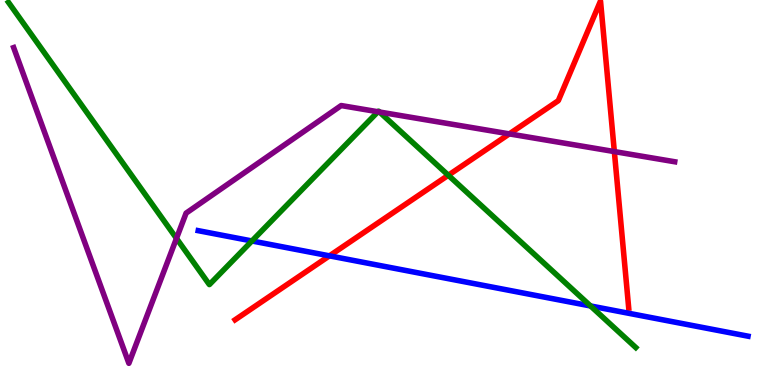[{'lines': ['blue', 'red'], 'intersections': [{'x': 4.25, 'y': 3.35}]}, {'lines': ['green', 'red'], 'intersections': [{'x': 5.78, 'y': 5.45}]}, {'lines': ['purple', 'red'], 'intersections': [{'x': 6.57, 'y': 6.52}, {'x': 7.93, 'y': 6.06}]}, {'lines': ['blue', 'green'], 'intersections': [{'x': 3.25, 'y': 3.74}, {'x': 7.62, 'y': 2.05}]}, {'lines': ['blue', 'purple'], 'intersections': []}, {'lines': ['green', 'purple'], 'intersections': [{'x': 2.28, 'y': 3.81}, {'x': 4.88, 'y': 7.1}, {'x': 4.9, 'y': 7.09}]}]